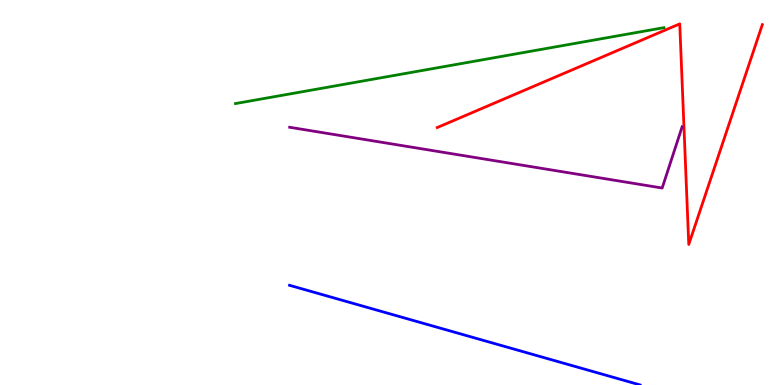[{'lines': ['blue', 'red'], 'intersections': []}, {'lines': ['green', 'red'], 'intersections': []}, {'lines': ['purple', 'red'], 'intersections': []}, {'lines': ['blue', 'green'], 'intersections': []}, {'lines': ['blue', 'purple'], 'intersections': []}, {'lines': ['green', 'purple'], 'intersections': []}]